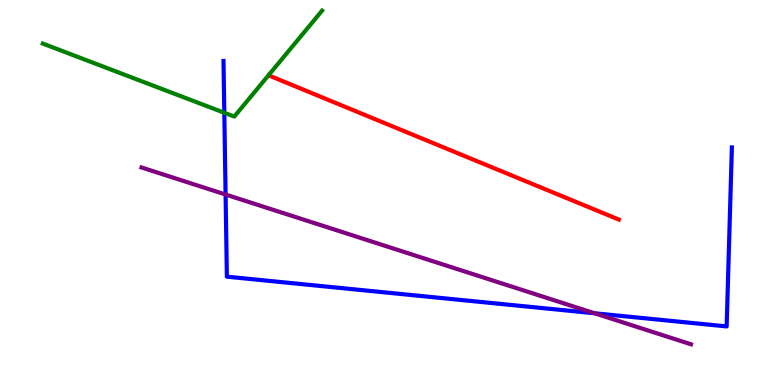[{'lines': ['blue', 'red'], 'intersections': []}, {'lines': ['green', 'red'], 'intersections': []}, {'lines': ['purple', 'red'], 'intersections': []}, {'lines': ['blue', 'green'], 'intersections': [{'x': 2.89, 'y': 7.07}]}, {'lines': ['blue', 'purple'], 'intersections': [{'x': 2.91, 'y': 4.95}, {'x': 7.67, 'y': 1.86}]}, {'lines': ['green', 'purple'], 'intersections': []}]